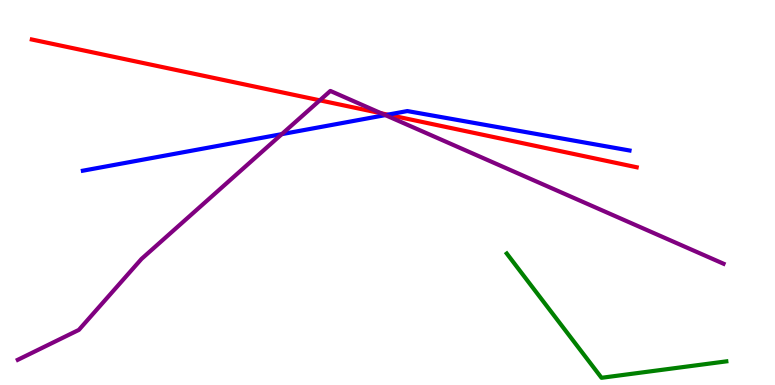[{'lines': ['blue', 'red'], 'intersections': [{'x': 5.0, 'y': 7.02}]}, {'lines': ['green', 'red'], 'intersections': []}, {'lines': ['purple', 'red'], 'intersections': [{'x': 4.13, 'y': 7.39}, {'x': 4.92, 'y': 7.06}]}, {'lines': ['blue', 'green'], 'intersections': []}, {'lines': ['blue', 'purple'], 'intersections': [{'x': 3.64, 'y': 6.52}, {'x': 4.97, 'y': 7.01}]}, {'lines': ['green', 'purple'], 'intersections': []}]